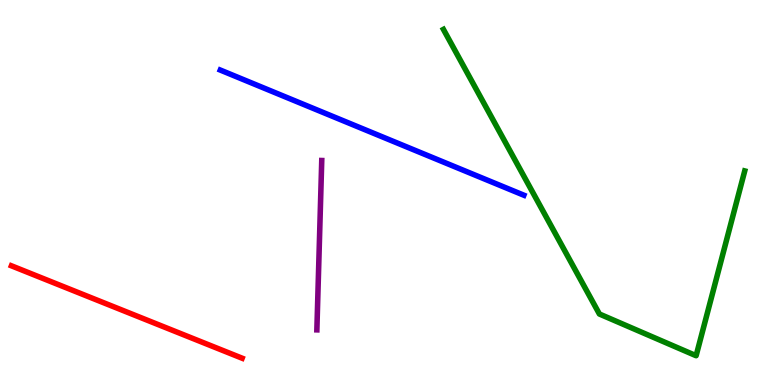[{'lines': ['blue', 'red'], 'intersections': []}, {'lines': ['green', 'red'], 'intersections': []}, {'lines': ['purple', 'red'], 'intersections': []}, {'lines': ['blue', 'green'], 'intersections': []}, {'lines': ['blue', 'purple'], 'intersections': []}, {'lines': ['green', 'purple'], 'intersections': []}]